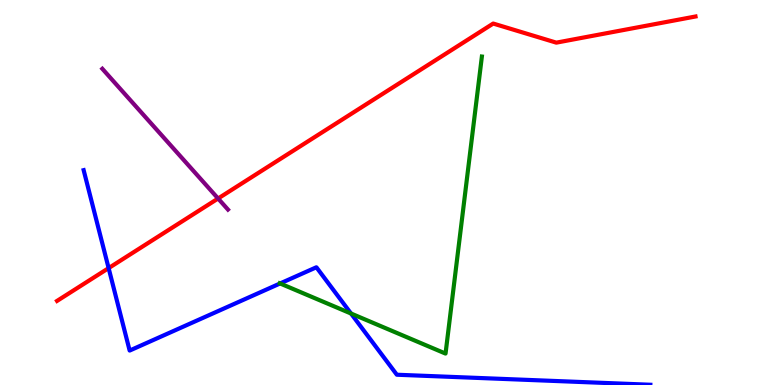[{'lines': ['blue', 'red'], 'intersections': [{'x': 1.4, 'y': 3.04}]}, {'lines': ['green', 'red'], 'intersections': []}, {'lines': ['purple', 'red'], 'intersections': [{'x': 2.81, 'y': 4.84}]}, {'lines': ['blue', 'green'], 'intersections': [{'x': 3.61, 'y': 2.64}, {'x': 4.53, 'y': 1.86}]}, {'lines': ['blue', 'purple'], 'intersections': []}, {'lines': ['green', 'purple'], 'intersections': []}]